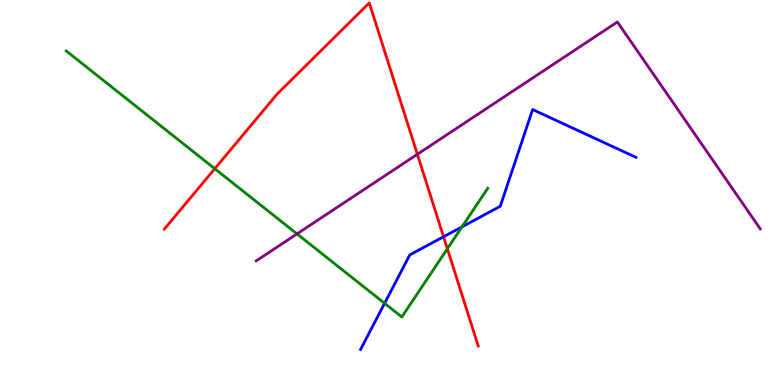[{'lines': ['blue', 'red'], 'intersections': [{'x': 5.72, 'y': 3.85}]}, {'lines': ['green', 'red'], 'intersections': [{'x': 2.77, 'y': 5.62}, {'x': 5.77, 'y': 3.54}]}, {'lines': ['purple', 'red'], 'intersections': [{'x': 5.39, 'y': 5.99}]}, {'lines': ['blue', 'green'], 'intersections': [{'x': 4.96, 'y': 2.12}, {'x': 5.96, 'y': 4.11}]}, {'lines': ['blue', 'purple'], 'intersections': []}, {'lines': ['green', 'purple'], 'intersections': [{'x': 3.83, 'y': 3.92}]}]